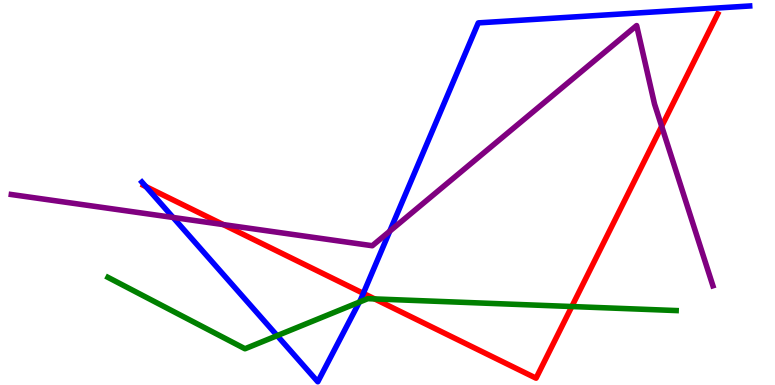[{'lines': ['blue', 'red'], 'intersections': [{'x': 1.88, 'y': 5.15}, {'x': 4.69, 'y': 2.38}]}, {'lines': ['green', 'red'], 'intersections': [{'x': 4.83, 'y': 2.24}, {'x': 7.38, 'y': 2.04}]}, {'lines': ['purple', 'red'], 'intersections': [{'x': 2.88, 'y': 4.17}, {'x': 8.54, 'y': 6.72}]}, {'lines': ['blue', 'green'], 'intersections': [{'x': 3.58, 'y': 1.28}, {'x': 4.64, 'y': 2.15}]}, {'lines': ['blue', 'purple'], 'intersections': [{'x': 2.23, 'y': 4.35}, {'x': 5.03, 'y': 3.99}]}, {'lines': ['green', 'purple'], 'intersections': []}]